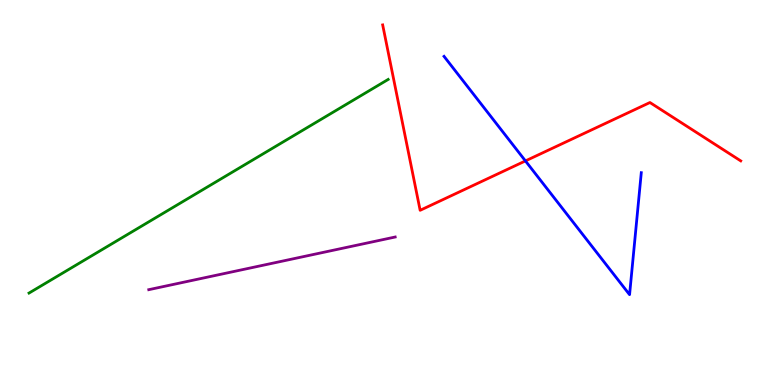[{'lines': ['blue', 'red'], 'intersections': [{'x': 6.78, 'y': 5.82}]}, {'lines': ['green', 'red'], 'intersections': []}, {'lines': ['purple', 'red'], 'intersections': []}, {'lines': ['blue', 'green'], 'intersections': []}, {'lines': ['blue', 'purple'], 'intersections': []}, {'lines': ['green', 'purple'], 'intersections': []}]